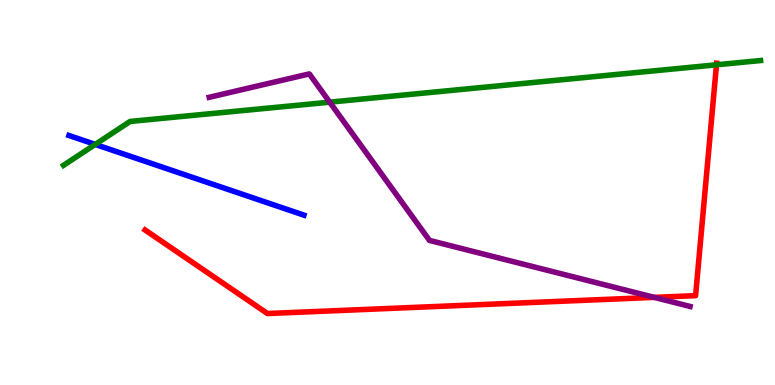[{'lines': ['blue', 'red'], 'intersections': []}, {'lines': ['green', 'red'], 'intersections': [{'x': 9.24, 'y': 8.32}]}, {'lines': ['purple', 'red'], 'intersections': [{'x': 8.44, 'y': 2.28}]}, {'lines': ['blue', 'green'], 'intersections': [{'x': 1.23, 'y': 6.25}]}, {'lines': ['blue', 'purple'], 'intersections': []}, {'lines': ['green', 'purple'], 'intersections': [{'x': 4.25, 'y': 7.35}]}]